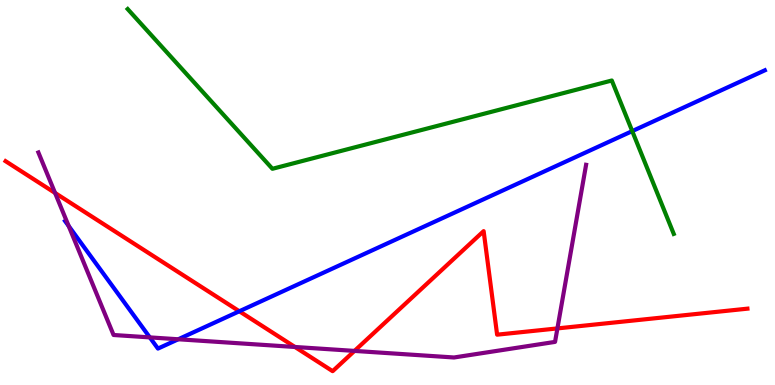[{'lines': ['blue', 'red'], 'intersections': [{'x': 3.09, 'y': 1.92}]}, {'lines': ['green', 'red'], 'intersections': []}, {'lines': ['purple', 'red'], 'intersections': [{'x': 0.711, 'y': 4.99}, {'x': 3.81, 'y': 0.988}, {'x': 4.57, 'y': 0.885}, {'x': 7.19, 'y': 1.47}]}, {'lines': ['blue', 'green'], 'intersections': [{'x': 8.16, 'y': 6.59}]}, {'lines': ['blue', 'purple'], 'intersections': [{'x': 0.886, 'y': 4.13}, {'x': 1.93, 'y': 1.24}, {'x': 2.3, 'y': 1.19}]}, {'lines': ['green', 'purple'], 'intersections': []}]